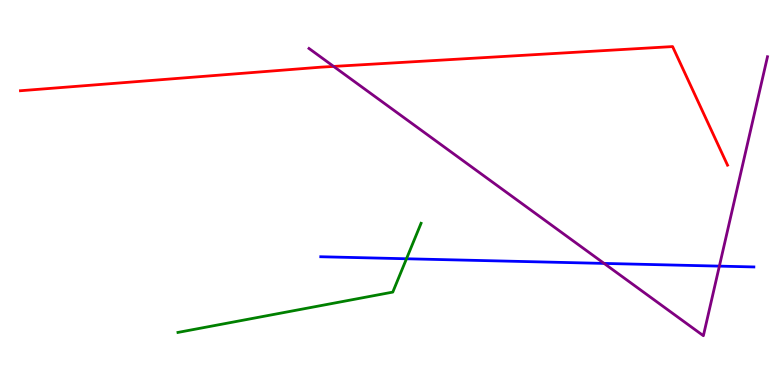[{'lines': ['blue', 'red'], 'intersections': []}, {'lines': ['green', 'red'], 'intersections': []}, {'lines': ['purple', 'red'], 'intersections': [{'x': 4.3, 'y': 8.27}]}, {'lines': ['blue', 'green'], 'intersections': [{'x': 5.24, 'y': 3.28}]}, {'lines': ['blue', 'purple'], 'intersections': [{'x': 7.79, 'y': 3.16}, {'x': 9.28, 'y': 3.09}]}, {'lines': ['green', 'purple'], 'intersections': []}]